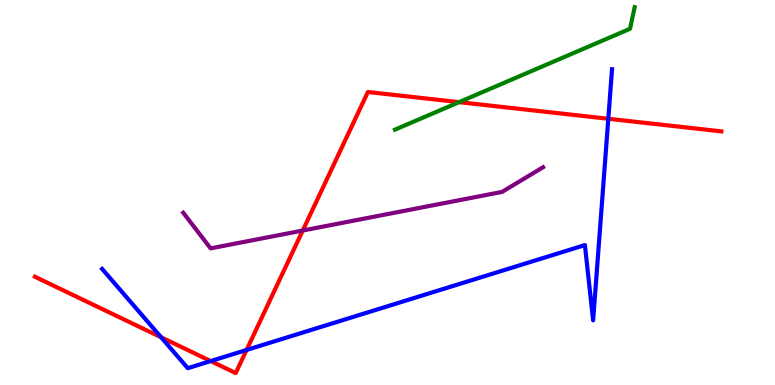[{'lines': ['blue', 'red'], 'intersections': [{'x': 2.08, 'y': 1.24}, {'x': 2.72, 'y': 0.621}, {'x': 3.18, 'y': 0.91}, {'x': 7.85, 'y': 6.91}]}, {'lines': ['green', 'red'], 'intersections': [{'x': 5.92, 'y': 7.35}]}, {'lines': ['purple', 'red'], 'intersections': [{'x': 3.91, 'y': 4.01}]}, {'lines': ['blue', 'green'], 'intersections': []}, {'lines': ['blue', 'purple'], 'intersections': []}, {'lines': ['green', 'purple'], 'intersections': []}]